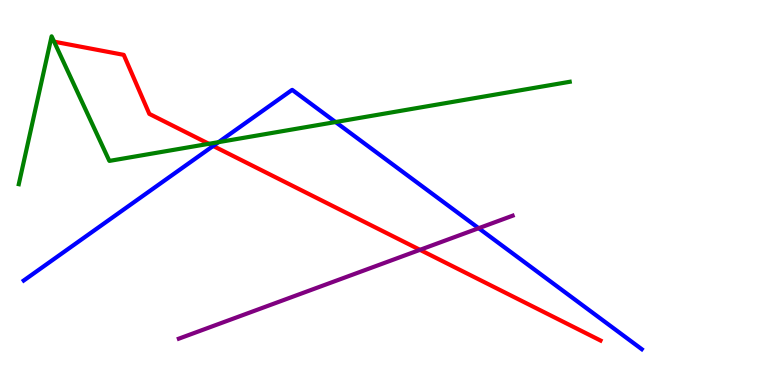[{'lines': ['blue', 'red'], 'intersections': [{'x': 2.75, 'y': 6.21}]}, {'lines': ['green', 'red'], 'intersections': [{'x': 2.7, 'y': 6.26}]}, {'lines': ['purple', 'red'], 'intersections': [{'x': 5.42, 'y': 3.51}]}, {'lines': ['blue', 'green'], 'intersections': [{'x': 2.82, 'y': 6.31}, {'x': 4.33, 'y': 6.83}]}, {'lines': ['blue', 'purple'], 'intersections': [{'x': 6.18, 'y': 4.07}]}, {'lines': ['green', 'purple'], 'intersections': []}]